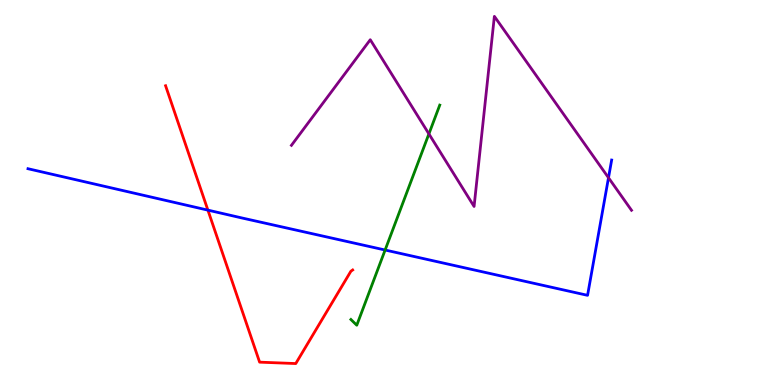[{'lines': ['blue', 'red'], 'intersections': [{'x': 2.68, 'y': 4.54}]}, {'lines': ['green', 'red'], 'intersections': []}, {'lines': ['purple', 'red'], 'intersections': []}, {'lines': ['blue', 'green'], 'intersections': [{'x': 4.97, 'y': 3.51}]}, {'lines': ['blue', 'purple'], 'intersections': [{'x': 7.85, 'y': 5.38}]}, {'lines': ['green', 'purple'], 'intersections': [{'x': 5.53, 'y': 6.52}]}]